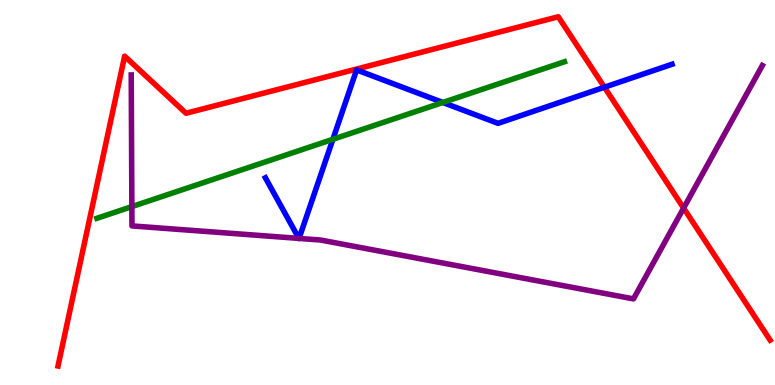[{'lines': ['blue', 'red'], 'intersections': [{'x': 7.8, 'y': 7.73}]}, {'lines': ['green', 'red'], 'intersections': []}, {'lines': ['purple', 'red'], 'intersections': [{'x': 8.82, 'y': 4.6}]}, {'lines': ['blue', 'green'], 'intersections': [{'x': 4.3, 'y': 6.38}, {'x': 5.71, 'y': 7.34}]}, {'lines': ['blue', 'purple'], 'intersections': [{'x': 3.86, 'y': 3.81}, {'x': 3.86, 'y': 3.81}]}, {'lines': ['green', 'purple'], 'intersections': [{'x': 1.7, 'y': 4.63}]}]